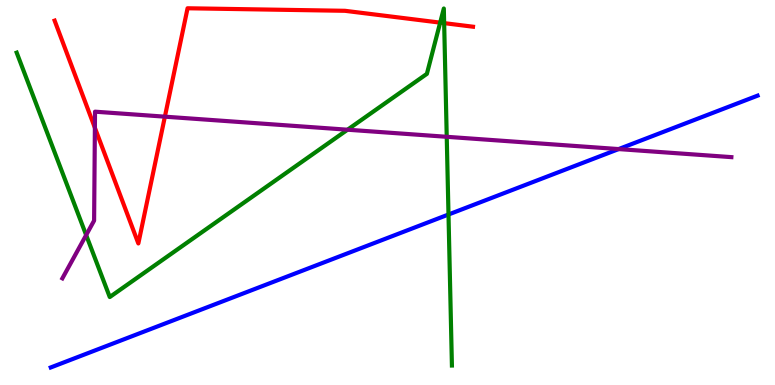[{'lines': ['blue', 'red'], 'intersections': []}, {'lines': ['green', 'red'], 'intersections': [{'x': 5.68, 'y': 9.41}, {'x': 5.73, 'y': 9.4}]}, {'lines': ['purple', 'red'], 'intersections': [{'x': 1.22, 'y': 6.68}, {'x': 2.13, 'y': 6.97}]}, {'lines': ['blue', 'green'], 'intersections': [{'x': 5.79, 'y': 4.43}]}, {'lines': ['blue', 'purple'], 'intersections': [{'x': 7.98, 'y': 6.13}]}, {'lines': ['green', 'purple'], 'intersections': [{'x': 1.11, 'y': 3.89}, {'x': 4.48, 'y': 6.63}, {'x': 5.76, 'y': 6.45}]}]